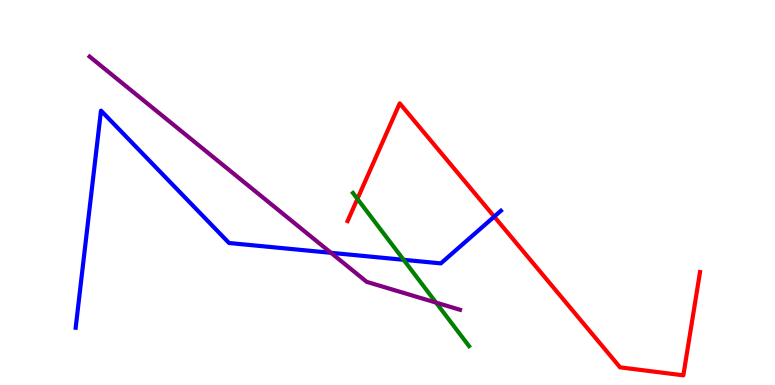[{'lines': ['blue', 'red'], 'intersections': [{'x': 6.38, 'y': 4.37}]}, {'lines': ['green', 'red'], 'intersections': [{'x': 4.61, 'y': 4.83}]}, {'lines': ['purple', 'red'], 'intersections': []}, {'lines': ['blue', 'green'], 'intersections': [{'x': 5.21, 'y': 3.25}]}, {'lines': ['blue', 'purple'], 'intersections': [{'x': 4.27, 'y': 3.43}]}, {'lines': ['green', 'purple'], 'intersections': [{'x': 5.63, 'y': 2.14}]}]